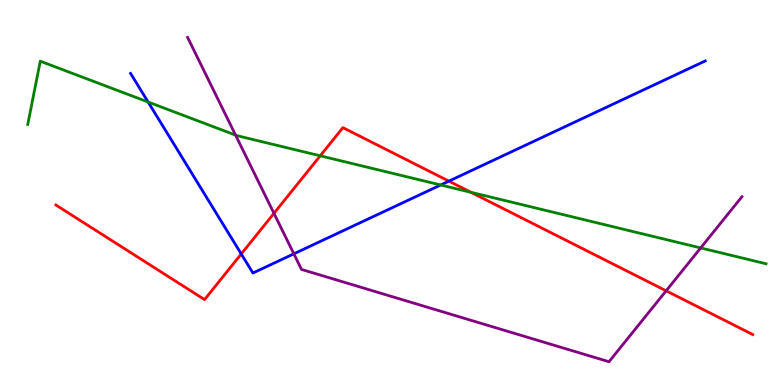[{'lines': ['blue', 'red'], 'intersections': [{'x': 3.11, 'y': 3.4}, {'x': 5.79, 'y': 5.3}]}, {'lines': ['green', 'red'], 'intersections': [{'x': 4.13, 'y': 5.95}, {'x': 6.08, 'y': 5.0}]}, {'lines': ['purple', 'red'], 'intersections': [{'x': 3.54, 'y': 4.46}, {'x': 8.6, 'y': 2.45}]}, {'lines': ['blue', 'green'], 'intersections': [{'x': 1.91, 'y': 7.35}, {'x': 5.69, 'y': 5.2}]}, {'lines': ['blue', 'purple'], 'intersections': [{'x': 3.79, 'y': 3.41}]}, {'lines': ['green', 'purple'], 'intersections': [{'x': 3.04, 'y': 6.49}, {'x': 9.04, 'y': 3.56}]}]